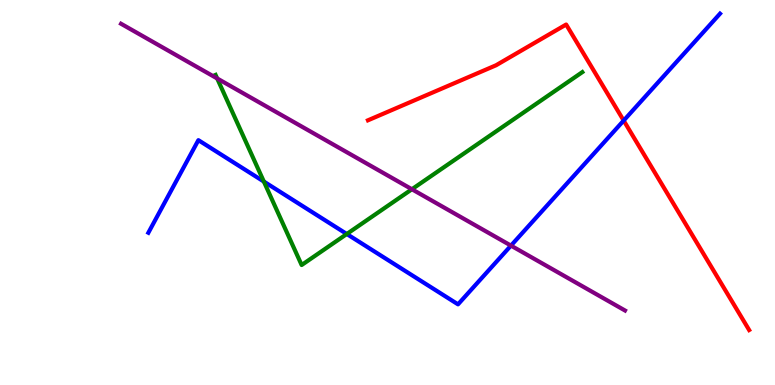[{'lines': ['blue', 'red'], 'intersections': [{'x': 8.05, 'y': 6.87}]}, {'lines': ['green', 'red'], 'intersections': []}, {'lines': ['purple', 'red'], 'intersections': []}, {'lines': ['blue', 'green'], 'intersections': [{'x': 3.4, 'y': 5.28}, {'x': 4.47, 'y': 3.92}]}, {'lines': ['blue', 'purple'], 'intersections': [{'x': 6.59, 'y': 3.62}]}, {'lines': ['green', 'purple'], 'intersections': [{'x': 2.8, 'y': 7.96}, {'x': 5.31, 'y': 5.08}]}]